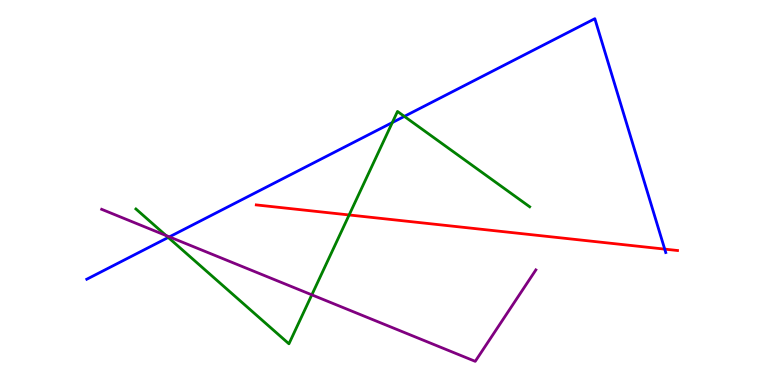[{'lines': ['blue', 'red'], 'intersections': [{'x': 8.58, 'y': 3.53}]}, {'lines': ['green', 'red'], 'intersections': [{'x': 4.51, 'y': 4.42}]}, {'lines': ['purple', 'red'], 'intersections': []}, {'lines': ['blue', 'green'], 'intersections': [{'x': 2.17, 'y': 3.83}, {'x': 5.06, 'y': 6.82}, {'x': 5.22, 'y': 6.98}]}, {'lines': ['blue', 'purple'], 'intersections': [{'x': 2.19, 'y': 3.85}]}, {'lines': ['green', 'purple'], 'intersections': [{'x': 2.14, 'y': 3.88}, {'x': 4.02, 'y': 2.34}]}]